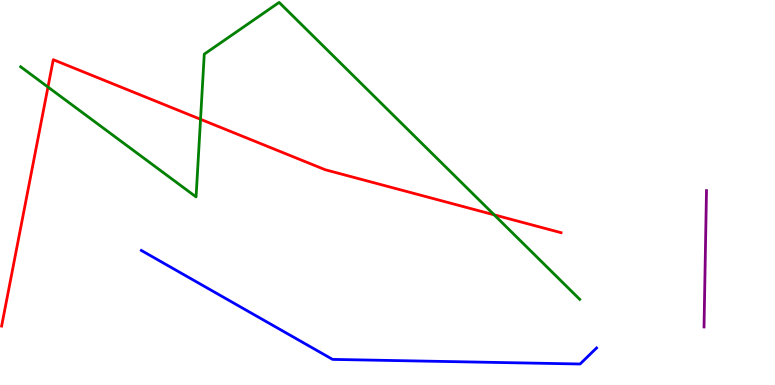[{'lines': ['blue', 'red'], 'intersections': []}, {'lines': ['green', 'red'], 'intersections': [{'x': 0.619, 'y': 7.74}, {'x': 2.59, 'y': 6.9}, {'x': 6.38, 'y': 4.42}]}, {'lines': ['purple', 'red'], 'intersections': []}, {'lines': ['blue', 'green'], 'intersections': []}, {'lines': ['blue', 'purple'], 'intersections': []}, {'lines': ['green', 'purple'], 'intersections': []}]